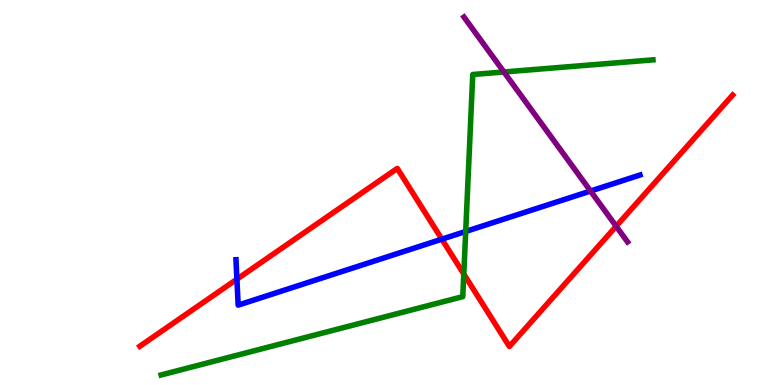[{'lines': ['blue', 'red'], 'intersections': [{'x': 3.06, 'y': 2.75}, {'x': 5.7, 'y': 3.79}]}, {'lines': ['green', 'red'], 'intersections': [{'x': 5.98, 'y': 2.88}]}, {'lines': ['purple', 'red'], 'intersections': [{'x': 7.95, 'y': 4.12}]}, {'lines': ['blue', 'green'], 'intersections': [{'x': 6.01, 'y': 3.99}]}, {'lines': ['blue', 'purple'], 'intersections': [{'x': 7.62, 'y': 5.04}]}, {'lines': ['green', 'purple'], 'intersections': [{'x': 6.5, 'y': 8.13}]}]